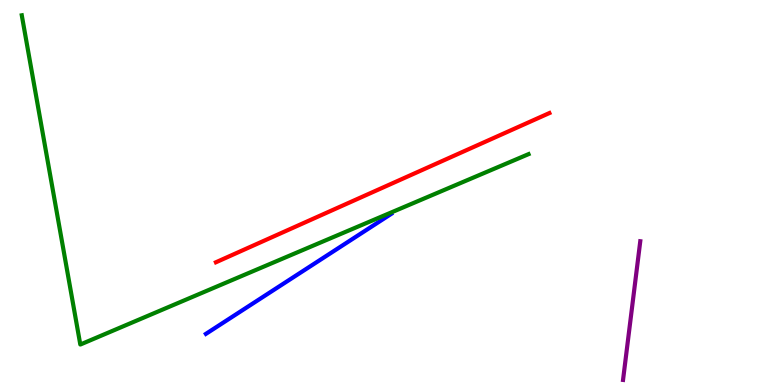[{'lines': ['blue', 'red'], 'intersections': []}, {'lines': ['green', 'red'], 'intersections': []}, {'lines': ['purple', 'red'], 'intersections': []}, {'lines': ['blue', 'green'], 'intersections': []}, {'lines': ['blue', 'purple'], 'intersections': []}, {'lines': ['green', 'purple'], 'intersections': []}]